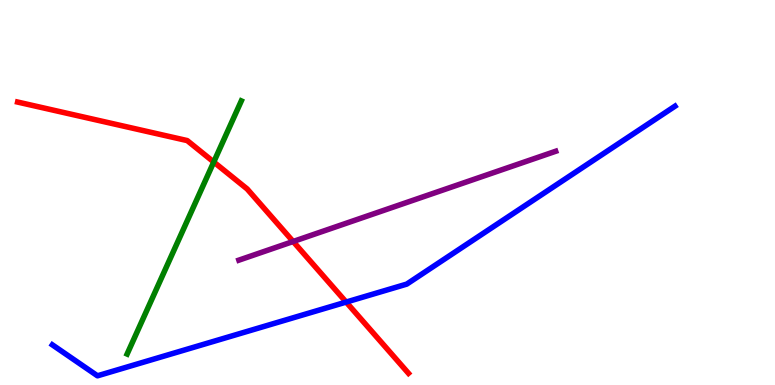[{'lines': ['blue', 'red'], 'intersections': [{'x': 4.47, 'y': 2.15}]}, {'lines': ['green', 'red'], 'intersections': [{'x': 2.76, 'y': 5.79}]}, {'lines': ['purple', 'red'], 'intersections': [{'x': 3.78, 'y': 3.73}]}, {'lines': ['blue', 'green'], 'intersections': []}, {'lines': ['blue', 'purple'], 'intersections': []}, {'lines': ['green', 'purple'], 'intersections': []}]